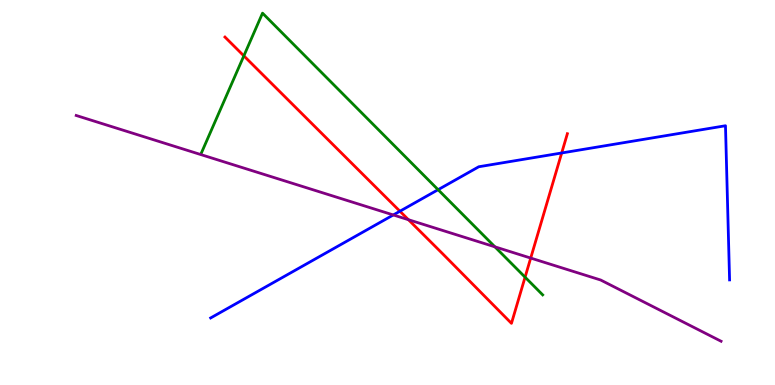[{'lines': ['blue', 'red'], 'intersections': [{'x': 5.16, 'y': 4.51}, {'x': 7.25, 'y': 6.03}]}, {'lines': ['green', 'red'], 'intersections': [{'x': 3.15, 'y': 8.55}, {'x': 6.78, 'y': 2.8}]}, {'lines': ['purple', 'red'], 'intersections': [{'x': 5.27, 'y': 4.29}, {'x': 6.85, 'y': 3.3}]}, {'lines': ['blue', 'green'], 'intersections': [{'x': 5.65, 'y': 5.07}]}, {'lines': ['blue', 'purple'], 'intersections': [{'x': 5.07, 'y': 4.42}]}, {'lines': ['green', 'purple'], 'intersections': [{'x': 6.39, 'y': 3.59}]}]